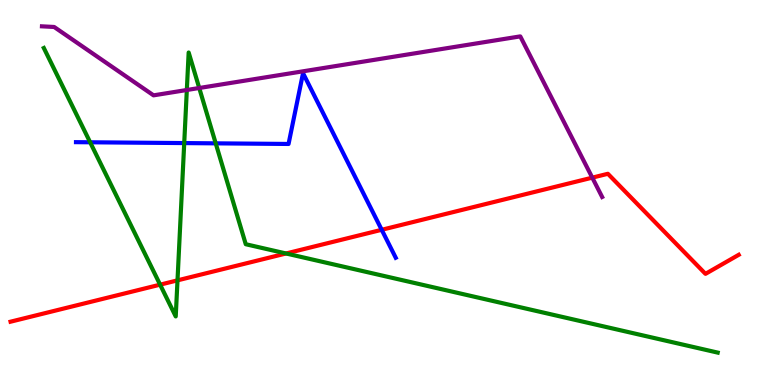[{'lines': ['blue', 'red'], 'intersections': [{'x': 4.93, 'y': 4.03}]}, {'lines': ['green', 'red'], 'intersections': [{'x': 2.07, 'y': 2.61}, {'x': 2.29, 'y': 2.72}, {'x': 3.69, 'y': 3.42}]}, {'lines': ['purple', 'red'], 'intersections': [{'x': 7.64, 'y': 5.39}]}, {'lines': ['blue', 'green'], 'intersections': [{'x': 1.16, 'y': 6.3}, {'x': 2.38, 'y': 6.28}, {'x': 2.78, 'y': 6.28}]}, {'lines': ['blue', 'purple'], 'intersections': []}, {'lines': ['green', 'purple'], 'intersections': [{'x': 2.41, 'y': 7.66}, {'x': 2.57, 'y': 7.71}]}]